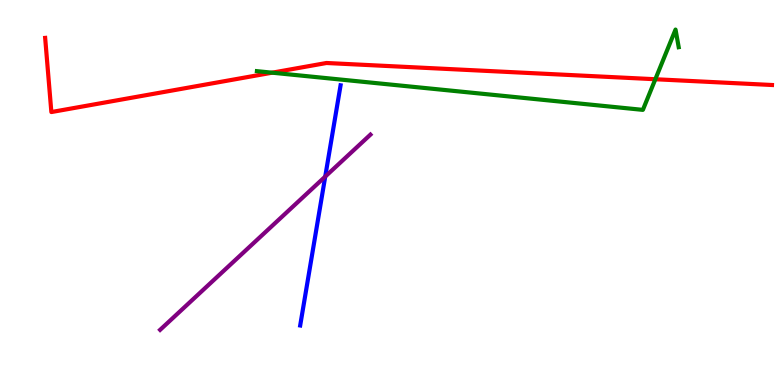[{'lines': ['blue', 'red'], 'intersections': []}, {'lines': ['green', 'red'], 'intersections': [{'x': 3.51, 'y': 8.11}, {'x': 8.46, 'y': 7.94}]}, {'lines': ['purple', 'red'], 'intersections': []}, {'lines': ['blue', 'green'], 'intersections': []}, {'lines': ['blue', 'purple'], 'intersections': [{'x': 4.2, 'y': 5.41}]}, {'lines': ['green', 'purple'], 'intersections': []}]